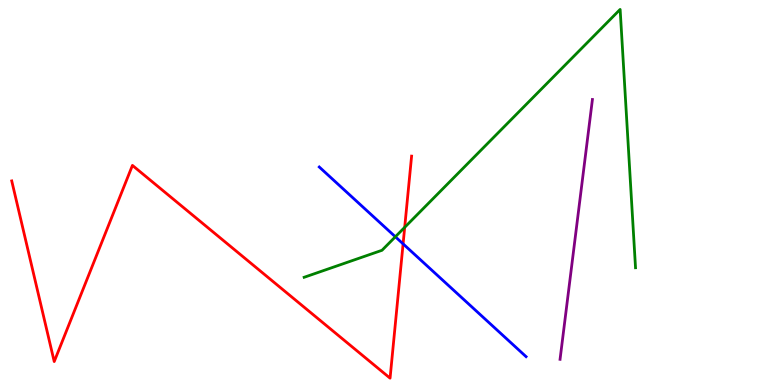[{'lines': ['blue', 'red'], 'intersections': [{'x': 5.2, 'y': 3.67}]}, {'lines': ['green', 'red'], 'intersections': [{'x': 5.22, 'y': 4.1}]}, {'lines': ['purple', 'red'], 'intersections': []}, {'lines': ['blue', 'green'], 'intersections': [{'x': 5.1, 'y': 3.85}]}, {'lines': ['blue', 'purple'], 'intersections': []}, {'lines': ['green', 'purple'], 'intersections': []}]